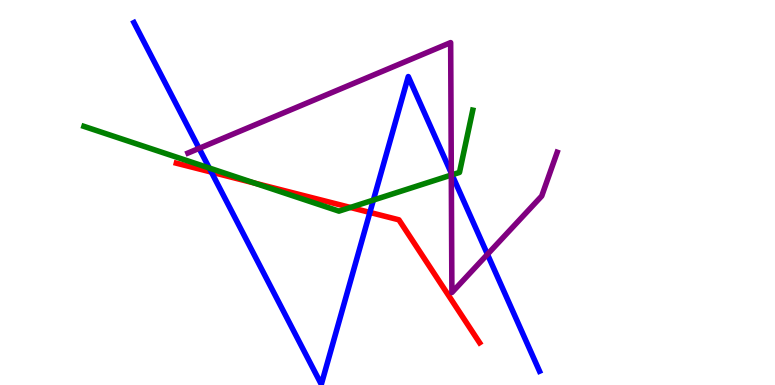[{'lines': ['blue', 'red'], 'intersections': [{'x': 2.73, 'y': 5.53}, {'x': 4.77, 'y': 4.48}]}, {'lines': ['green', 'red'], 'intersections': [{'x': 3.29, 'y': 5.24}, {'x': 4.52, 'y': 4.61}]}, {'lines': ['purple', 'red'], 'intersections': []}, {'lines': ['blue', 'green'], 'intersections': [{'x': 2.7, 'y': 5.64}, {'x': 4.82, 'y': 4.8}, {'x': 5.83, 'y': 5.46}]}, {'lines': ['blue', 'purple'], 'intersections': [{'x': 2.57, 'y': 6.15}, {'x': 5.82, 'y': 5.5}, {'x': 6.29, 'y': 3.39}]}, {'lines': ['green', 'purple'], 'intersections': [{'x': 5.82, 'y': 5.45}]}]